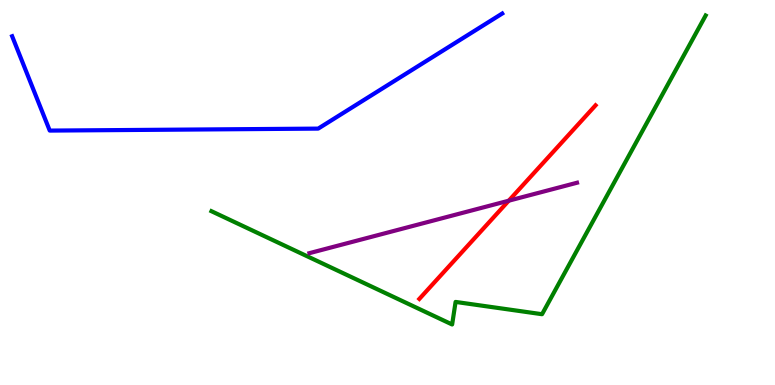[{'lines': ['blue', 'red'], 'intersections': []}, {'lines': ['green', 'red'], 'intersections': []}, {'lines': ['purple', 'red'], 'intersections': [{'x': 6.56, 'y': 4.79}]}, {'lines': ['blue', 'green'], 'intersections': []}, {'lines': ['blue', 'purple'], 'intersections': []}, {'lines': ['green', 'purple'], 'intersections': []}]